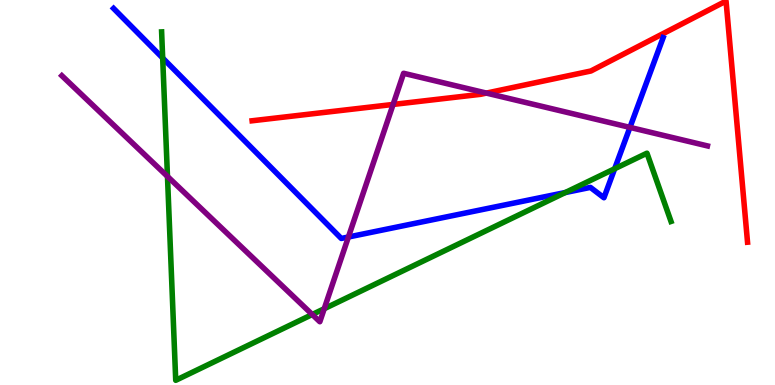[{'lines': ['blue', 'red'], 'intersections': []}, {'lines': ['green', 'red'], 'intersections': []}, {'lines': ['purple', 'red'], 'intersections': [{'x': 5.07, 'y': 7.29}, {'x': 6.28, 'y': 7.58}]}, {'lines': ['blue', 'green'], 'intersections': [{'x': 2.1, 'y': 8.49}, {'x': 7.29, 'y': 5.0}, {'x': 7.93, 'y': 5.62}]}, {'lines': ['blue', 'purple'], 'intersections': [{'x': 4.5, 'y': 3.84}, {'x': 8.13, 'y': 6.69}]}, {'lines': ['green', 'purple'], 'intersections': [{'x': 2.16, 'y': 5.42}, {'x': 4.03, 'y': 1.83}, {'x': 4.18, 'y': 1.98}]}]